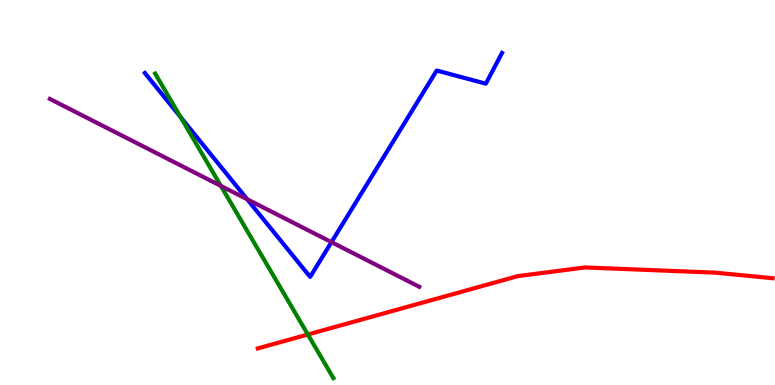[{'lines': ['blue', 'red'], 'intersections': []}, {'lines': ['green', 'red'], 'intersections': [{'x': 3.97, 'y': 1.31}]}, {'lines': ['purple', 'red'], 'intersections': []}, {'lines': ['blue', 'green'], 'intersections': [{'x': 2.33, 'y': 6.95}]}, {'lines': ['blue', 'purple'], 'intersections': [{'x': 3.19, 'y': 4.82}, {'x': 4.28, 'y': 3.71}]}, {'lines': ['green', 'purple'], 'intersections': [{'x': 2.85, 'y': 5.17}]}]